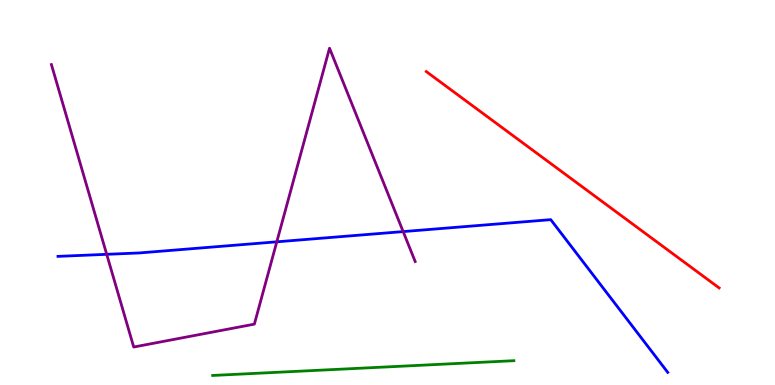[{'lines': ['blue', 'red'], 'intersections': []}, {'lines': ['green', 'red'], 'intersections': []}, {'lines': ['purple', 'red'], 'intersections': []}, {'lines': ['blue', 'green'], 'intersections': []}, {'lines': ['blue', 'purple'], 'intersections': [{'x': 1.38, 'y': 3.39}, {'x': 3.57, 'y': 3.72}, {'x': 5.2, 'y': 3.98}]}, {'lines': ['green', 'purple'], 'intersections': []}]